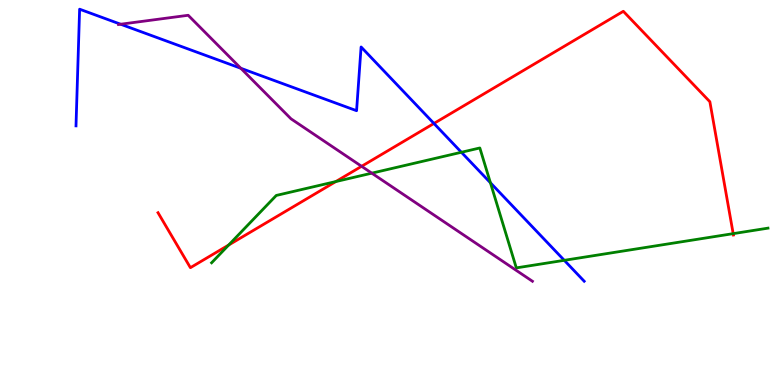[{'lines': ['blue', 'red'], 'intersections': [{'x': 5.6, 'y': 6.79}]}, {'lines': ['green', 'red'], 'intersections': [{'x': 2.95, 'y': 3.64}, {'x': 4.33, 'y': 5.28}, {'x': 9.46, 'y': 3.93}]}, {'lines': ['purple', 'red'], 'intersections': [{'x': 4.67, 'y': 5.68}]}, {'lines': ['blue', 'green'], 'intersections': [{'x': 5.95, 'y': 6.04}, {'x': 6.33, 'y': 5.25}, {'x': 7.28, 'y': 3.24}]}, {'lines': ['blue', 'purple'], 'intersections': [{'x': 1.56, 'y': 9.37}, {'x': 3.11, 'y': 8.23}]}, {'lines': ['green', 'purple'], 'intersections': [{'x': 4.8, 'y': 5.5}]}]